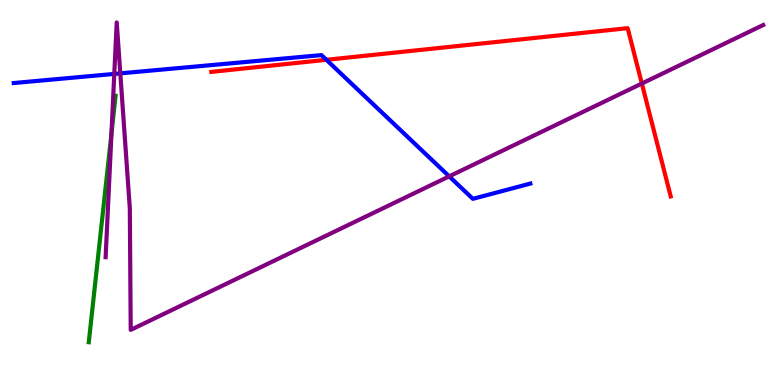[{'lines': ['blue', 'red'], 'intersections': [{'x': 4.21, 'y': 8.45}]}, {'lines': ['green', 'red'], 'intersections': []}, {'lines': ['purple', 'red'], 'intersections': [{'x': 8.28, 'y': 7.83}]}, {'lines': ['blue', 'green'], 'intersections': []}, {'lines': ['blue', 'purple'], 'intersections': [{'x': 1.47, 'y': 8.08}, {'x': 1.55, 'y': 8.09}, {'x': 5.8, 'y': 5.42}]}, {'lines': ['green', 'purple'], 'intersections': [{'x': 1.44, 'y': 6.53}]}]